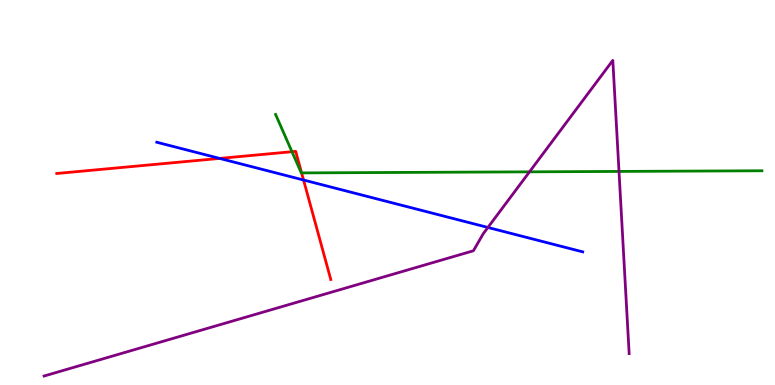[{'lines': ['blue', 'red'], 'intersections': [{'x': 2.83, 'y': 5.89}, {'x': 3.92, 'y': 5.32}]}, {'lines': ['green', 'red'], 'intersections': [{'x': 3.77, 'y': 6.06}, {'x': 3.89, 'y': 5.51}]}, {'lines': ['purple', 'red'], 'intersections': []}, {'lines': ['blue', 'green'], 'intersections': []}, {'lines': ['blue', 'purple'], 'intersections': [{'x': 6.3, 'y': 4.09}]}, {'lines': ['green', 'purple'], 'intersections': [{'x': 6.83, 'y': 5.54}, {'x': 7.99, 'y': 5.55}]}]